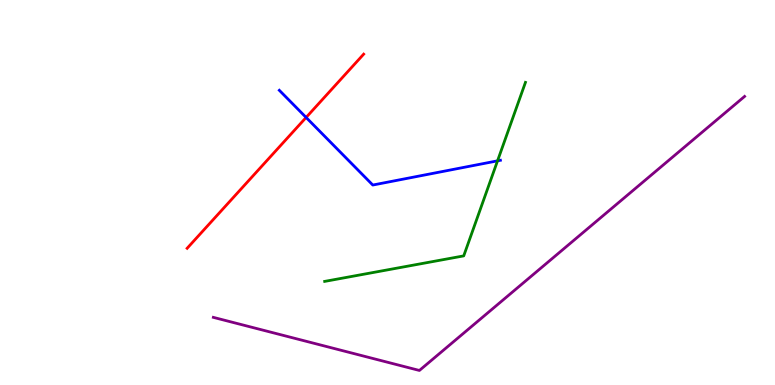[{'lines': ['blue', 'red'], 'intersections': [{'x': 3.95, 'y': 6.95}]}, {'lines': ['green', 'red'], 'intersections': []}, {'lines': ['purple', 'red'], 'intersections': []}, {'lines': ['blue', 'green'], 'intersections': [{'x': 6.42, 'y': 5.82}]}, {'lines': ['blue', 'purple'], 'intersections': []}, {'lines': ['green', 'purple'], 'intersections': []}]